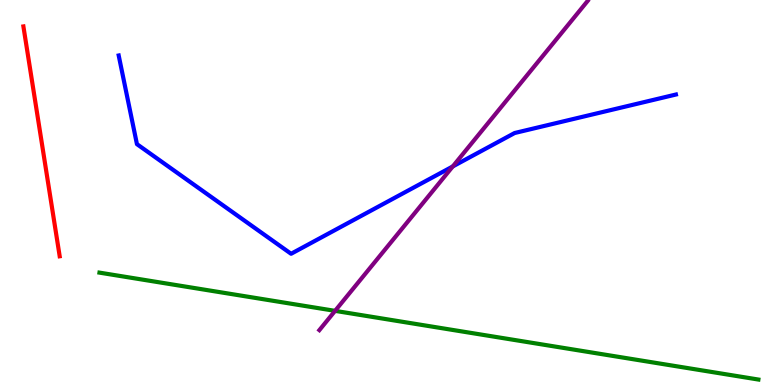[{'lines': ['blue', 'red'], 'intersections': []}, {'lines': ['green', 'red'], 'intersections': []}, {'lines': ['purple', 'red'], 'intersections': []}, {'lines': ['blue', 'green'], 'intersections': []}, {'lines': ['blue', 'purple'], 'intersections': [{'x': 5.84, 'y': 5.68}]}, {'lines': ['green', 'purple'], 'intersections': [{'x': 4.32, 'y': 1.93}]}]